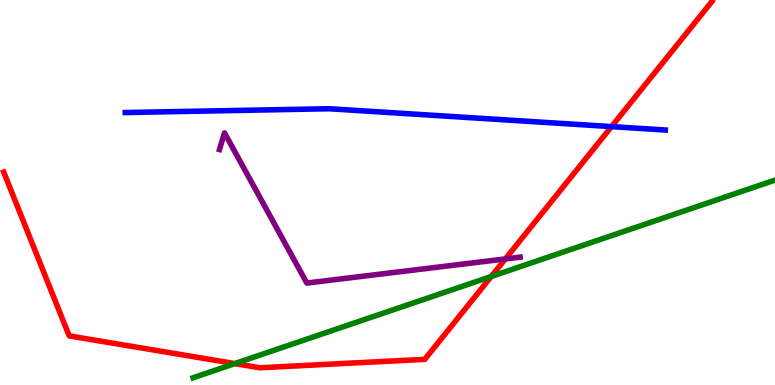[{'lines': ['blue', 'red'], 'intersections': [{'x': 7.89, 'y': 6.71}]}, {'lines': ['green', 'red'], 'intersections': [{'x': 3.03, 'y': 0.556}, {'x': 6.34, 'y': 2.82}]}, {'lines': ['purple', 'red'], 'intersections': [{'x': 6.52, 'y': 3.27}]}, {'lines': ['blue', 'green'], 'intersections': []}, {'lines': ['blue', 'purple'], 'intersections': []}, {'lines': ['green', 'purple'], 'intersections': []}]